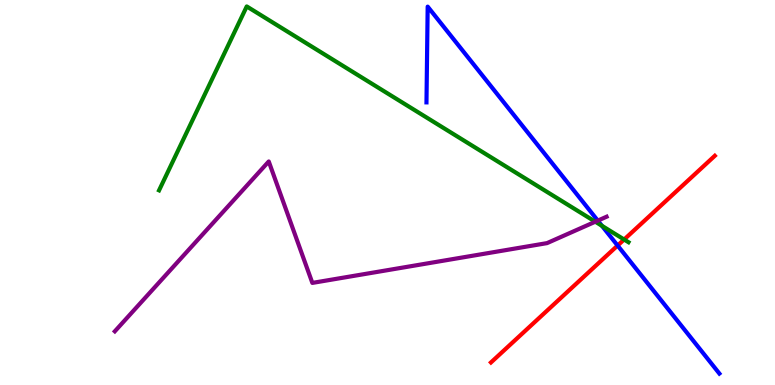[{'lines': ['blue', 'red'], 'intersections': [{'x': 7.97, 'y': 3.62}]}, {'lines': ['green', 'red'], 'intersections': [{'x': 8.05, 'y': 3.78}]}, {'lines': ['purple', 'red'], 'intersections': []}, {'lines': ['blue', 'green'], 'intersections': [{'x': 7.77, 'y': 4.14}]}, {'lines': ['blue', 'purple'], 'intersections': [{'x': 7.71, 'y': 4.27}]}, {'lines': ['green', 'purple'], 'intersections': [{'x': 7.68, 'y': 4.24}]}]